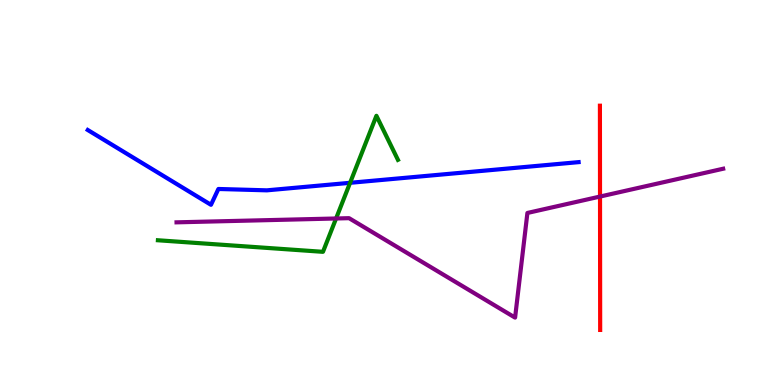[{'lines': ['blue', 'red'], 'intersections': []}, {'lines': ['green', 'red'], 'intersections': []}, {'lines': ['purple', 'red'], 'intersections': [{'x': 7.74, 'y': 4.89}]}, {'lines': ['blue', 'green'], 'intersections': [{'x': 4.52, 'y': 5.25}]}, {'lines': ['blue', 'purple'], 'intersections': []}, {'lines': ['green', 'purple'], 'intersections': [{'x': 4.34, 'y': 4.33}]}]